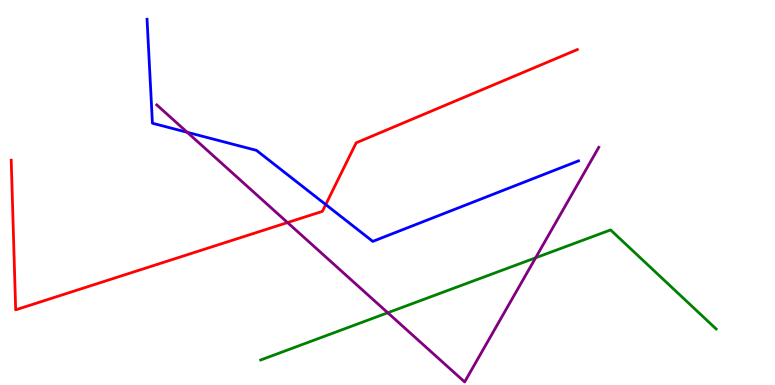[{'lines': ['blue', 'red'], 'intersections': [{'x': 4.2, 'y': 4.69}]}, {'lines': ['green', 'red'], 'intersections': []}, {'lines': ['purple', 'red'], 'intersections': [{'x': 3.71, 'y': 4.22}]}, {'lines': ['blue', 'green'], 'intersections': []}, {'lines': ['blue', 'purple'], 'intersections': [{'x': 2.42, 'y': 6.56}]}, {'lines': ['green', 'purple'], 'intersections': [{'x': 5.0, 'y': 1.88}, {'x': 6.91, 'y': 3.3}]}]